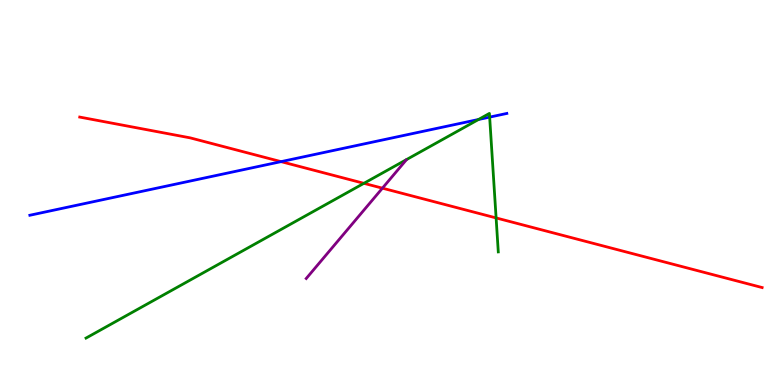[{'lines': ['blue', 'red'], 'intersections': [{'x': 3.63, 'y': 5.8}]}, {'lines': ['green', 'red'], 'intersections': [{'x': 4.7, 'y': 5.24}, {'x': 6.4, 'y': 4.34}]}, {'lines': ['purple', 'red'], 'intersections': [{'x': 4.93, 'y': 5.11}]}, {'lines': ['blue', 'green'], 'intersections': [{'x': 6.17, 'y': 6.9}, {'x': 6.32, 'y': 6.96}]}, {'lines': ['blue', 'purple'], 'intersections': []}, {'lines': ['green', 'purple'], 'intersections': []}]